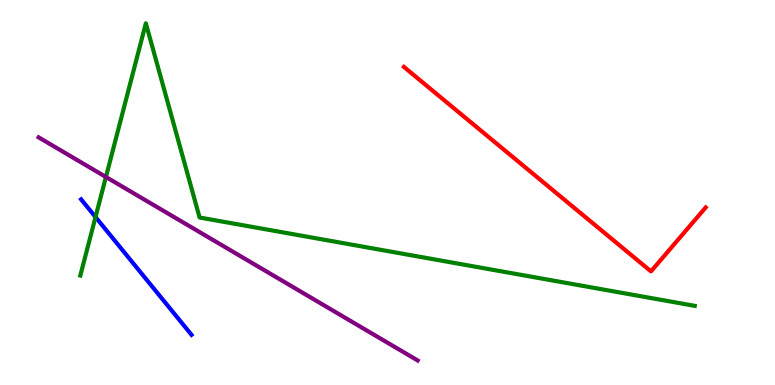[{'lines': ['blue', 'red'], 'intersections': []}, {'lines': ['green', 'red'], 'intersections': []}, {'lines': ['purple', 'red'], 'intersections': []}, {'lines': ['blue', 'green'], 'intersections': [{'x': 1.23, 'y': 4.36}]}, {'lines': ['blue', 'purple'], 'intersections': []}, {'lines': ['green', 'purple'], 'intersections': [{'x': 1.37, 'y': 5.4}]}]